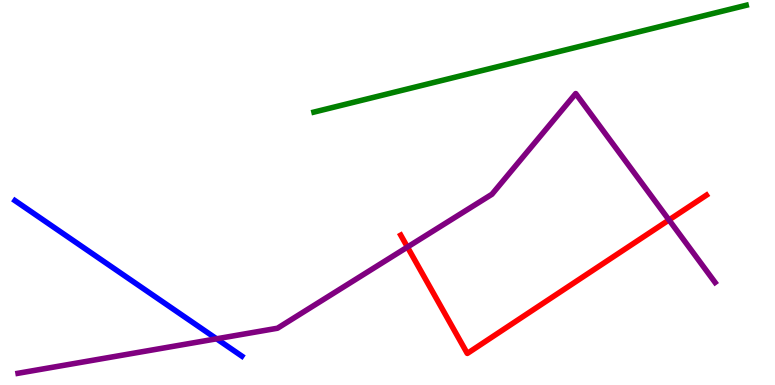[{'lines': ['blue', 'red'], 'intersections': []}, {'lines': ['green', 'red'], 'intersections': []}, {'lines': ['purple', 'red'], 'intersections': [{'x': 5.26, 'y': 3.58}, {'x': 8.63, 'y': 4.29}]}, {'lines': ['blue', 'green'], 'intersections': []}, {'lines': ['blue', 'purple'], 'intersections': [{'x': 2.79, 'y': 1.2}]}, {'lines': ['green', 'purple'], 'intersections': []}]